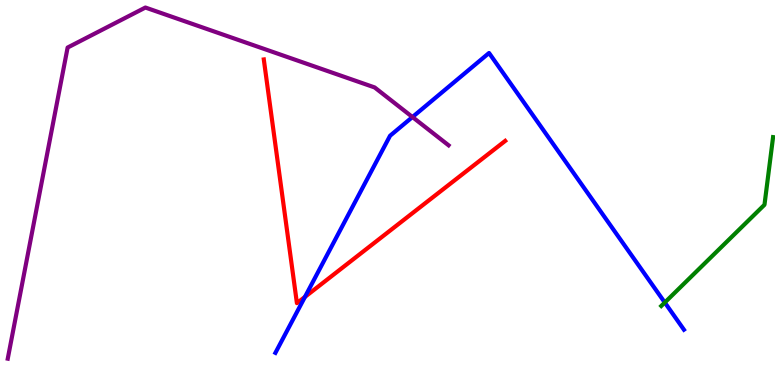[{'lines': ['blue', 'red'], 'intersections': [{'x': 3.93, 'y': 2.29}]}, {'lines': ['green', 'red'], 'intersections': []}, {'lines': ['purple', 'red'], 'intersections': []}, {'lines': ['blue', 'green'], 'intersections': [{'x': 8.58, 'y': 2.14}]}, {'lines': ['blue', 'purple'], 'intersections': [{'x': 5.32, 'y': 6.96}]}, {'lines': ['green', 'purple'], 'intersections': []}]